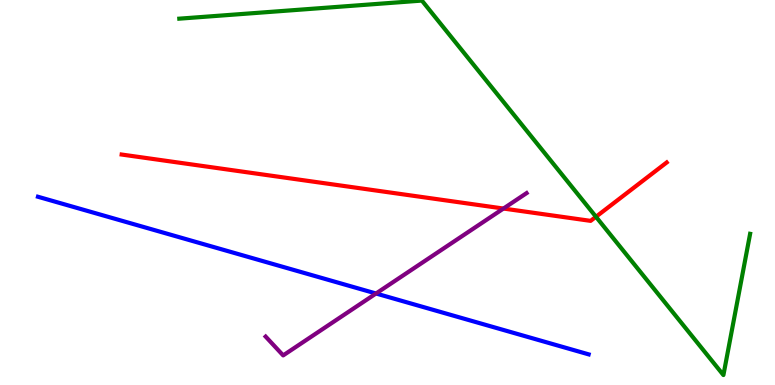[{'lines': ['blue', 'red'], 'intersections': []}, {'lines': ['green', 'red'], 'intersections': [{'x': 7.69, 'y': 4.37}]}, {'lines': ['purple', 'red'], 'intersections': [{'x': 6.5, 'y': 4.58}]}, {'lines': ['blue', 'green'], 'intersections': []}, {'lines': ['blue', 'purple'], 'intersections': [{'x': 4.85, 'y': 2.38}]}, {'lines': ['green', 'purple'], 'intersections': []}]